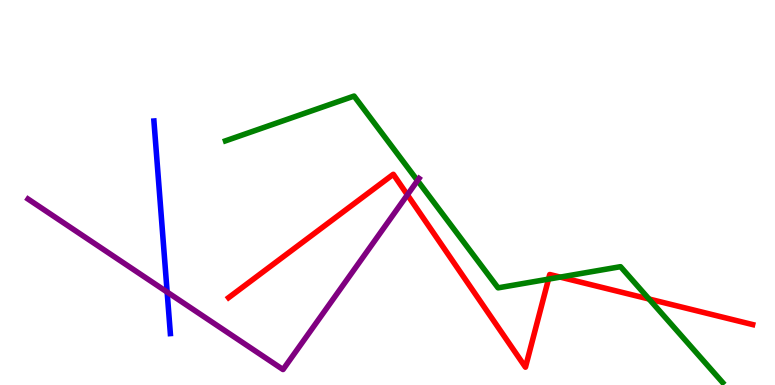[{'lines': ['blue', 'red'], 'intersections': []}, {'lines': ['green', 'red'], 'intersections': [{'x': 7.08, 'y': 2.75}, {'x': 7.23, 'y': 2.8}, {'x': 8.37, 'y': 2.23}]}, {'lines': ['purple', 'red'], 'intersections': [{'x': 5.26, 'y': 4.94}]}, {'lines': ['blue', 'green'], 'intersections': []}, {'lines': ['blue', 'purple'], 'intersections': [{'x': 2.16, 'y': 2.41}]}, {'lines': ['green', 'purple'], 'intersections': [{'x': 5.39, 'y': 5.31}]}]